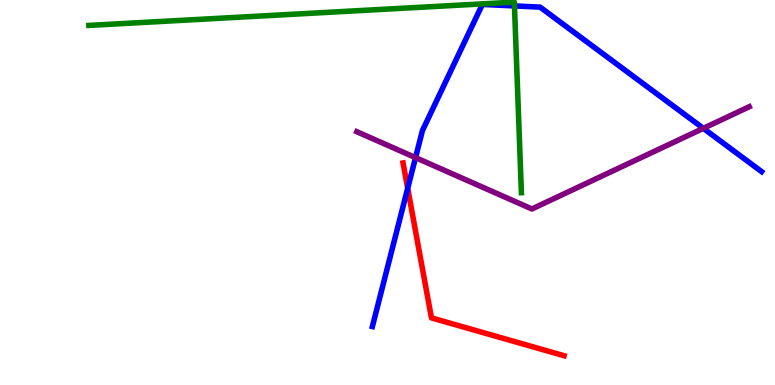[{'lines': ['blue', 'red'], 'intersections': [{'x': 5.26, 'y': 5.11}]}, {'lines': ['green', 'red'], 'intersections': []}, {'lines': ['purple', 'red'], 'intersections': []}, {'lines': ['blue', 'green'], 'intersections': [{'x': 6.64, 'y': 9.85}]}, {'lines': ['blue', 'purple'], 'intersections': [{'x': 5.36, 'y': 5.91}, {'x': 9.08, 'y': 6.67}]}, {'lines': ['green', 'purple'], 'intersections': []}]